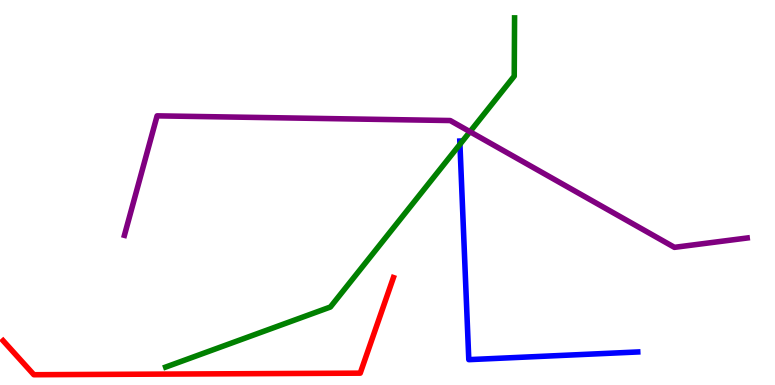[{'lines': ['blue', 'red'], 'intersections': []}, {'lines': ['green', 'red'], 'intersections': []}, {'lines': ['purple', 'red'], 'intersections': []}, {'lines': ['blue', 'green'], 'intersections': [{'x': 5.93, 'y': 6.25}]}, {'lines': ['blue', 'purple'], 'intersections': []}, {'lines': ['green', 'purple'], 'intersections': [{'x': 6.06, 'y': 6.58}]}]